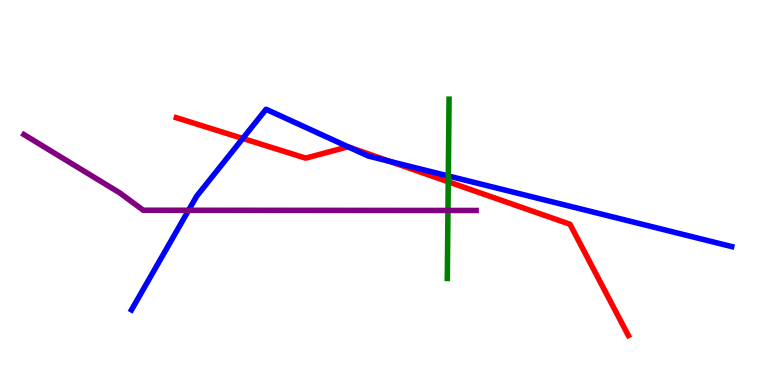[{'lines': ['blue', 'red'], 'intersections': [{'x': 3.13, 'y': 6.4}, {'x': 4.5, 'y': 6.18}, {'x': 5.03, 'y': 5.81}]}, {'lines': ['green', 'red'], 'intersections': [{'x': 5.78, 'y': 5.28}]}, {'lines': ['purple', 'red'], 'intersections': []}, {'lines': ['blue', 'green'], 'intersections': [{'x': 5.78, 'y': 5.43}]}, {'lines': ['blue', 'purple'], 'intersections': [{'x': 2.43, 'y': 4.54}]}, {'lines': ['green', 'purple'], 'intersections': [{'x': 5.78, 'y': 4.53}]}]